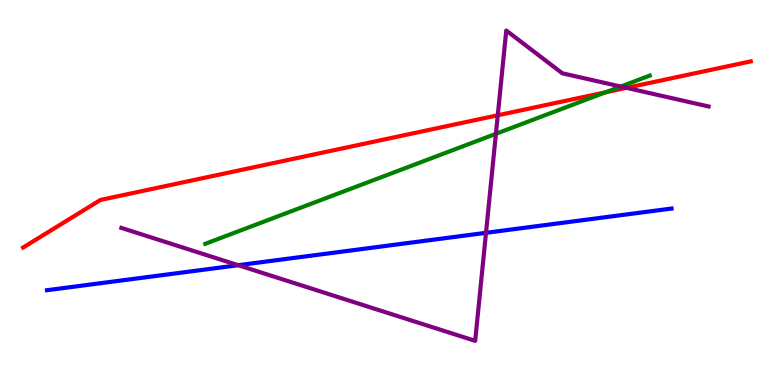[{'lines': ['blue', 'red'], 'intersections': []}, {'lines': ['green', 'red'], 'intersections': [{'x': 7.81, 'y': 7.6}]}, {'lines': ['purple', 'red'], 'intersections': [{'x': 6.42, 'y': 7.01}, {'x': 8.08, 'y': 7.72}]}, {'lines': ['blue', 'green'], 'intersections': []}, {'lines': ['blue', 'purple'], 'intersections': [{'x': 3.07, 'y': 3.11}, {'x': 6.27, 'y': 3.95}]}, {'lines': ['green', 'purple'], 'intersections': [{'x': 6.4, 'y': 6.52}, {'x': 8.01, 'y': 7.75}]}]